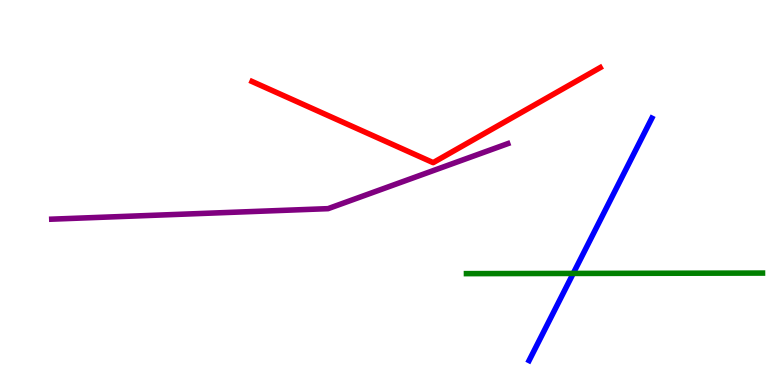[{'lines': ['blue', 'red'], 'intersections': []}, {'lines': ['green', 'red'], 'intersections': []}, {'lines': ['purple', 'red'], 'intersections': []}, {'lines': ['blue', 'green'], 'intersections': [{'x': 7.4, 'y': 2.9}]}, {'lines': ['blue', 'purple'], 'intersections': []}, {'lines': ['green', 'purple'], 'intersections': []}]